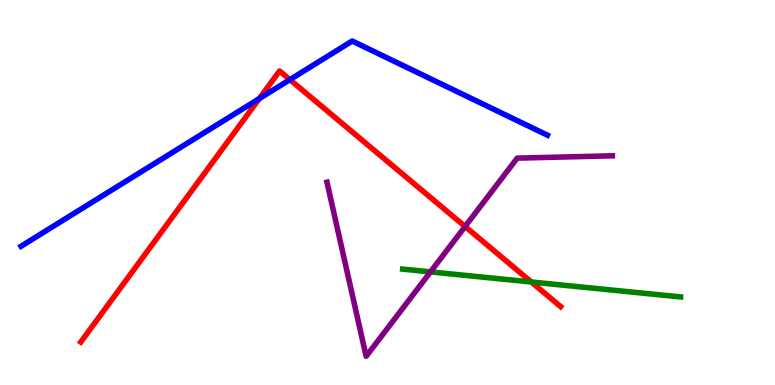[{'lines': ['blue', 'red'], 'intersections': [{'x': 3.35, 'y': 7.44}, {'x': 3.74, 'y': 7.93}]}, {'lines': ['green', 'red'], 'intersections': [{'x': 6.86, 'y': 2.68}]}, {'lines': ['purple', 'red'], 'intersections': [{'x': 6.0, 'y': 4.12}]}, {'lines': ['blue', 'green'], 'intersections': []}, {'lines': ['blue', 'purple'], 'intersections': []}, {'lines': ['green', 'purple'], 'intersections': [{'x': 5.55, 'y': 2.94}]}]